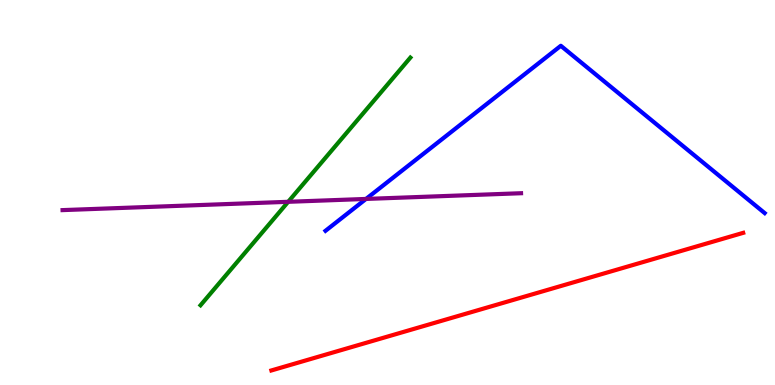[{'lines': ['blue', 'red'], 'intersections': []}, {'lines': ['green', 'red'], 'intersections': []}, {'lines': ['purple', 'red'], 'intersections': []}, {'lines': ['blue', 'green'], 'intersections': []}, {'lines': ['blue', 'purple'], 'intersections': [{'x': 4.72, 'y': 4.83}]}, {'lines': ['green', 'purple'], 'intersections': [{'x': 3.72, 'y': 4.76}]}]